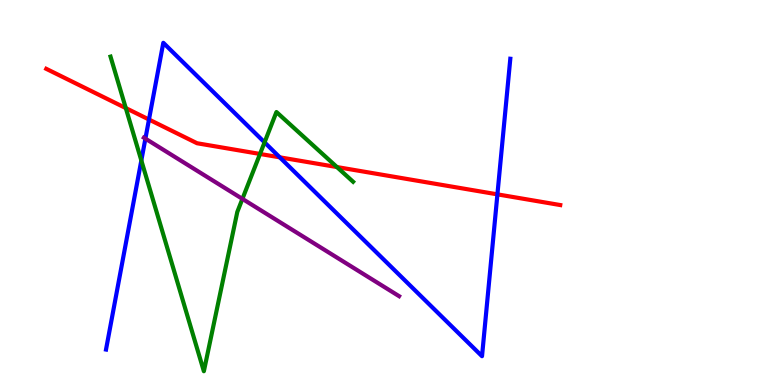[{'lines': ['blue', 'red'], 'intersections': [{'x': 1.92, 'y': 6.9}, {'x': 3.61, 'y': 5.91}, {'x': 6.42, 'y': 4.95}]}, {'lines': ['green', 'red'], 'intersections': [{'x': 1.62, 'y': 7.19}, {'x': 3.35, 'y': 6.0}, {'x': 4.35, 'y': 5.66}]}, {'lines': ['purple', 'red'], 'intersections': []}, {'lines': ['blue', 'green'], 'intersections': [{'x': 1.82, 'y': 5.83}, {'x': 3.41, 'y': 6.3}]}, {'lines': ['blue', 'purple'], 'intersections': [{'x': 1.88, 'y': 6.4}]}, {'lines': ['green', 'purple'], 'intersections': [{'x': 3.13, 'y': 4.83}]}]